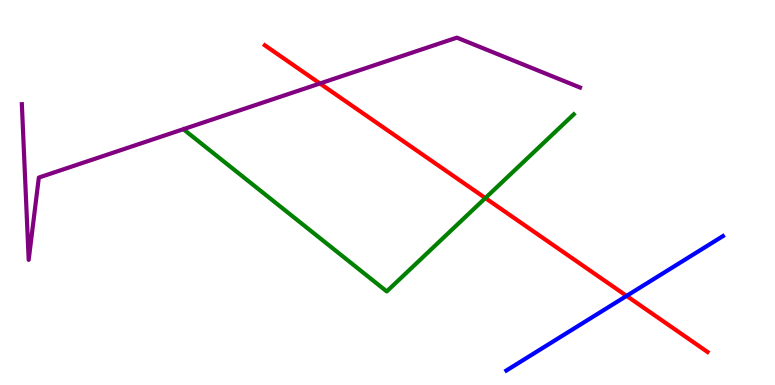[{'lines': ['blue', 'red'], 'intersections': [{'x': 8.09, 'y': 2.31}]}, {'lines': ['green', 'red'], 'intersections': [{'x': 6.26, 'y': 4.86}]}, {'lines': ['purple', 'red'], 'intersections': [{'x': 4.13, 'y': 7.83}]}, {'lines': ['blue', 'green'], 'intersections': []}, {'lines': ['blue', 'purple'], 'intersections': []}, {'lines': ['green', 'purple'], 'intersections': []}]